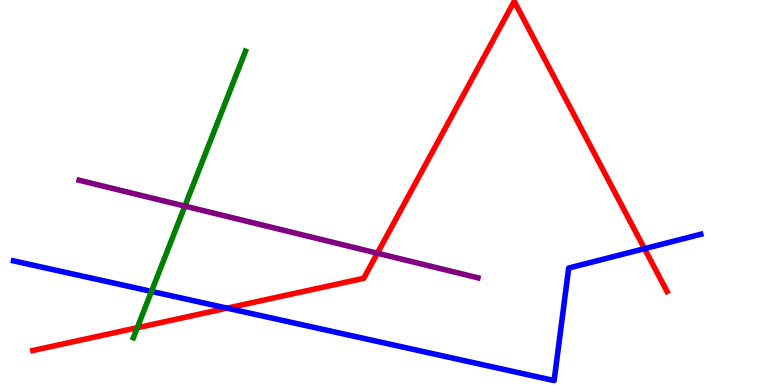[{'lines': ['blue', 'red'], 'intersections': [{'x': 2.93, 'y': 2.0}, {'x': 8.32, 'y': 3.54}]}, {'lines': ['green', 'red'], 'intersections': [{'x': 1.77, 'y': 1.49}]}, {'lines': ['purple', 'red'], 'intersections': [{'x': 4.87, 'y': 3.42}]}, {'lines': ['blue', 'green'], 'intersections': [{'x': 1.95, 'y': 2.43}]}, {'lines': ['blue', 'purple'], 'intersections': []}, {'lines': ['green', 'purple'], 'intersections': [{'x': 2.39, 'y': 4.65}]}]